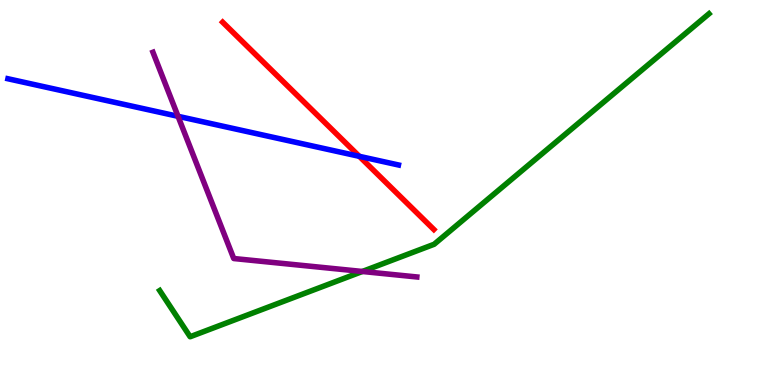[{'lines': ['blue', 'red'], 'intersections': [{'x': 4.64, 'y': 5.94}]}, {'lines': ['green', 'red'], 'intersections': []}, {'lines': ['purple', 'red'], 'intersections': []}, {'lines': ['blue', 'green'], 'intersections': []}, {'lines': ['blue', 'purple'], 'intersections': [{'x': 2.3, 'y': 6.98}]}, {'lines': ['green', 'purple'], 'intersections': [{'x': 4.68, 'y': 2.95}]}]